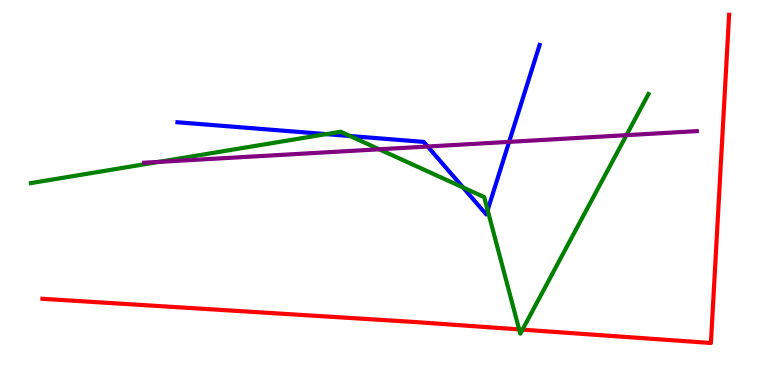[{'lines': ['blue', 'red'], 'intersections': []}, {'lines': ['green', 'red'], 'intersections': [{'x': 6.7, 'y': 1.44}, {'x': 6.74, 'y': 1.44}]}, {'lines': ['purple', 'red'], 'intersections': []}, {'lines': ['blue', 'green'], 'intersections': [{'x': 4.21, 'y': 6.52}, {'x': 4.52, 'y': 6.47}, {'x': 5.97, 'y': 5.13}, {'x': 6.29, 'y': 4.54}]}, {'lines': ['blue', 'purple'], 'intersections': [{'x': 5.52, 'y': 6.19}, {'x': 6.57, 'y': 6.32}]}, {'lines': ['green', 'purple'], 'intersections': [{'x': 2.05, 'y': 5.8}, {'x': 4.89, 'y': 6.12}, {'x': 8.08, 'y': 6.49}]}]